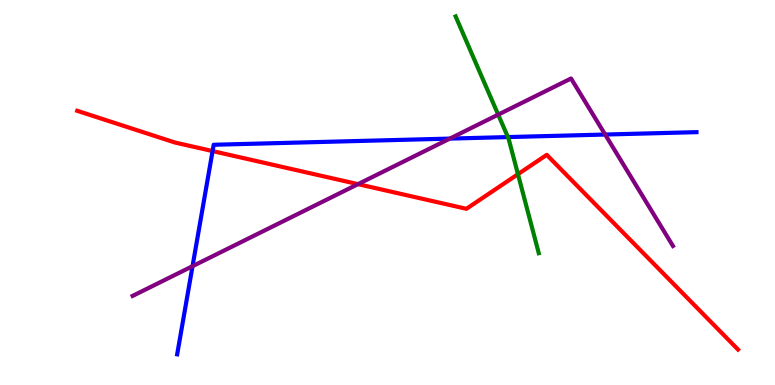[{'lines': ['blue', 'red'], 'intersections': [{'x': 2.74, 'y': 6.08}]}, {'lines': ['green', 'red'], 'intersections': [{'x': 6.68, 'y': 5.48}]}, {'lines': ['purple', 'red'], 'intersections': [{'x': 4.62, 'y': 5.22}]}, {'lines': ['blue', 'green'], 'intersections': [{'x': 6.55, 'y': 6.44}]}, {'lines': ['blue', 'purple'], 'intersections': [{'x': 2.48, 'y': 3.09}, {'x': 5.8, 'y': 6.4}, {'x': 7.81, 'y': 6.51}]}, {'lines': ['green', 'purple'], 'intersections': [{'x': 6.43, 'y': 7.02}]}]